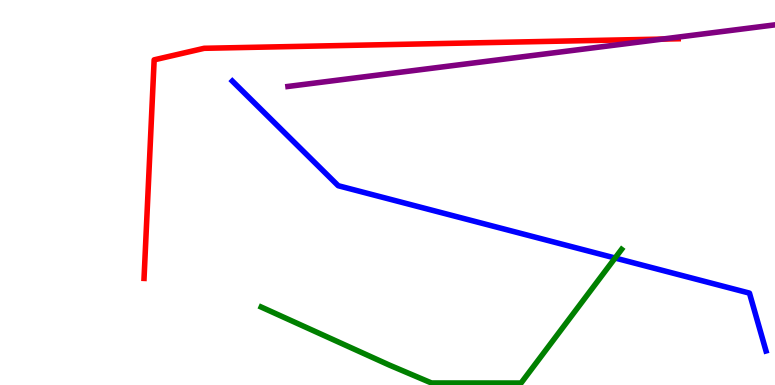[{'lines': ['blue', 'red'], 'intersections': []}, {'lines': ['green', 'red'], 'intersections': []}, {'lines': ['purple', 'red'], 'intersections': [{'x': 8.55, 'y': 8.98}]}, {'lines': ['blue', 'green'], 'intersections': [{'x': 7.94, 'y': 3.3}]}, {'lines': ['blue', 'purple'], 'intersections': []}, {'lines': ['green', 'purple'], 'intersections': []}]